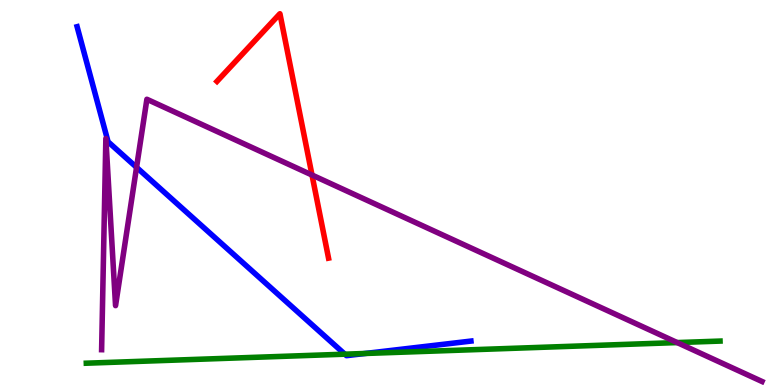[{'lines': ['blue', 'red'], 'intersections': []}, {'lines': ['green', 'red'], 'intersections': []}, {'lines': ['purple', 'red'], 'intersections': [{'x': 4.03, 'y': 5.45}]}, {'lines': ['blue', 'green'], 'intersections': [{'x': 4.45, 'y': 0.801}, {'x': 4.71, 'y': 0.819}]}, {'lines': ['blue', 'purple'], 'intersections': [{'x': 1.76, 'y': 5.65}]}, {'lines': ['green', 'purple'], 'intersections': [{'x': 8.74, 'y': 1.1}]}]